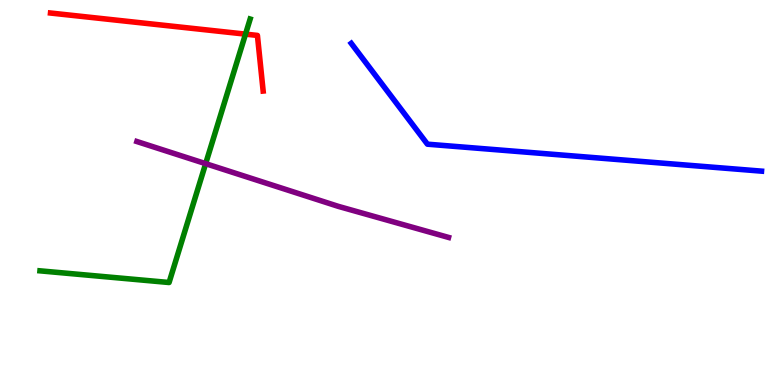[{'lines': ['blue', 'red'], 'intersections': []}, {'lines': ['green', 'red'], 'intersections': [{'x': 3.17, 'y': 9.11}]}, {'lines': ['purple', 'red'], 'intersections': []}, {'lines': ['blue', 'green'], 'intersections': []}, {'lines': ['blue', 'purple'], 'intersections': []}, {'lines': ['green', 'purple'], 'intersections': [{'x': 2.65, 'y': 5.75}]}]